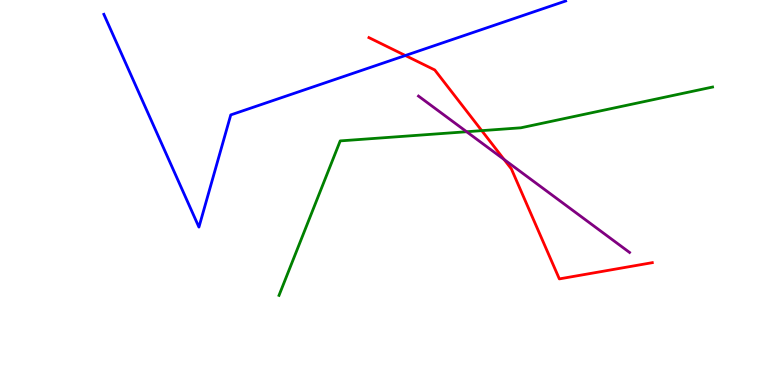[{'lines': ['blue', 'red'], 'intersections': [{'x': 5.23, 'y': 8.56}]}, {'lines': ['green', 'red'], 'intersections': [{'x': 6.22, 'y': 6.61}]}, {'lines': ['purple', 'red'], 'intersections': [{'x': 6.5, 'y': 5.86}]}, {'lines': ['blue', 'green'], 'intersections': []}, {'lines': ['blue', 'purple'], 'intersections': []}, {'lines': ['green', 'purple'], 'intersections': [{'x': 6.02, 'y': 6.58}]}]